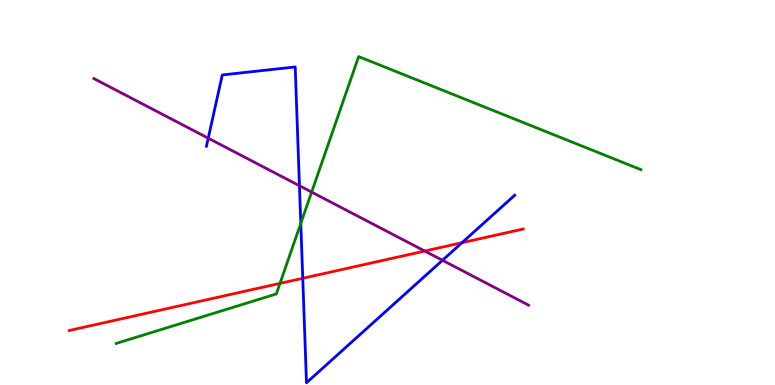[{'lines': ['blue', 'red'], 'intersections': [{'x': 3.91, 'y': 2.77}, {'x': 5.96, 'y': 3.7}]}, {'lines': ['green', 'red'], 'intersections': [{'x': 3.61, 'y': 2.64}]}, {'lines': ['purple', 'red'], 'intersections': [{'x': 5.48, 'y': 3.48}]}, {'lines': ['blue', 'green'], 'intersections': [{'x': 3.88, 'y': 4.2}]}, {'lines': ['blue', 'purple'], 'intersections': [{'x': 2.69, 'y': 6.41}, {'x': 3.86, 'y': 5.18}, {'x': 5.71, 'y': 3.24}]}, {'lines': ['green', 'purple'], 'intersections': [{'x': 4.02, 'y': 5.01}]}]